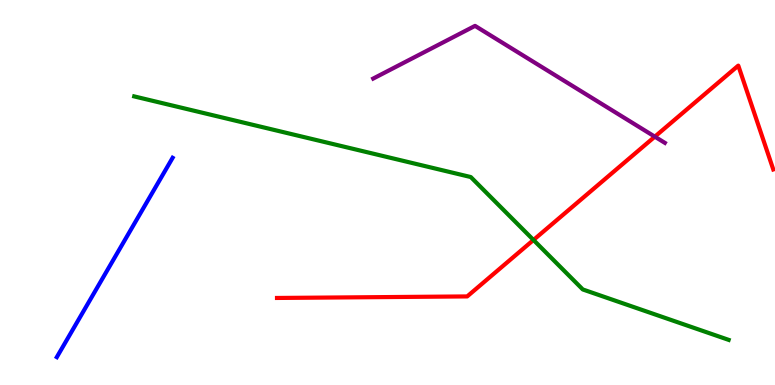[{'lines': ['blue', 'red'], 'intersections': []}, {'lines': ['green', 'red'], 'intersections': [{'x': 6.88, 'y': 3.77}]}, {'lines': ['purple', 'red'], 'intersections': [{'x': 8.45, 'y': 6.45}]}, {'lines': ['blue', 'green'], 'intersections': []}, {'lines': ['blue', 'purple'], 'intersections': []}, {'lines': ['green', 'purple'], 'intersections': []}]